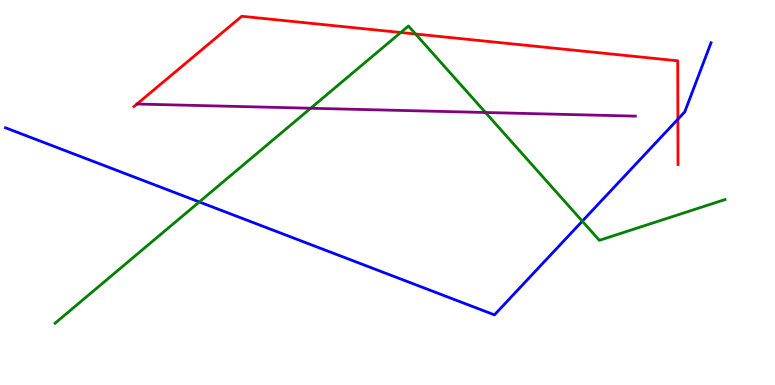[{'lines': ['blue', 'red'], 'intersections': [{'x': 8.75, 'y': 6.9}]}, {'lines': ['green', 'red'], 'intersections': [{'x': 5.17, 'y': 9.16}, {'x': 5.36, 'y': 9.12}]}, {'lines': ['purple', 'red'], 'intersections': []}, {'lines': ['blue', 'green'], 'intersections': [{'x': 2.57, 'y': 4.75}, {'x': 7.51, 'y': 4.26}]}, {'lines': ['blue', 'purple'], 'intersections': []}, {'lines': ['green', 'purple'], 'intersections': [{'x': 4.01, 'y': 7.19}, {'x': 6.26, 'y': 7.08}]}]